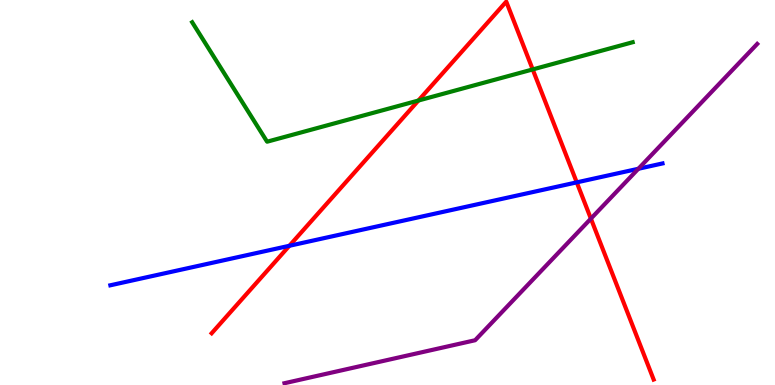[{'lines': ['blue', 'red'], 'intersections': [{'x': 3.73, 'y': 3.62}, {'x': 7.44, 'y': 5.26}]}, {'lines': ['green', 'red'], 'intersections': [{'x': 5.4, 'y': 7.39}, {'x': 6.87, 'y': 8.2}]}, {'lines': ['purple', 'red'], 'intersections': [{'x': 7.62, 'y': 4.32}]}, {'lines': ['blue', 'green'], 'intersections': []}, {'lines': ['blue', 'purple'], 'intersections': [{'x': 8.24, 'y': 5.62}]}, {'lines': ['green', 'purple'], 'intersections': []}]